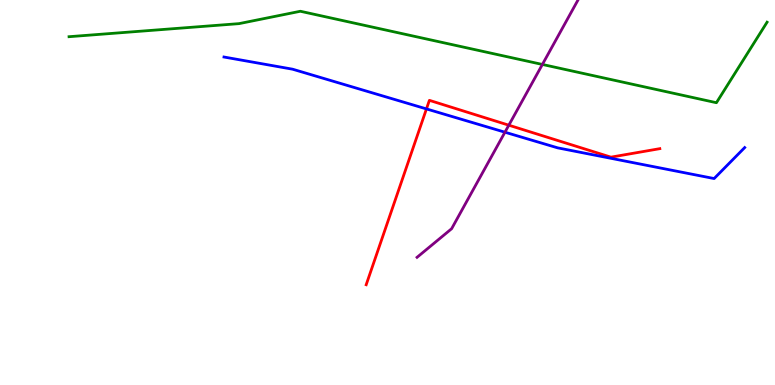[{'lines': ['blue', 'red'], 'intersections': [{'x': 5.5, 'y': 7.17}]}, {'lines': ['green', 'red'], 'intersections': []}, {'lines': ['purple', 'red'], 'intersections': [{'x': 6.57, 'y': 6.75}]}, {'lines': ['blue', 'green'], 'intersections': []}, {'lines': ['blue', 'purple'], 'intersections': [{'x': 6.52, 'y': 6.57}]}, {'lines': ['green', 'purple'], 'intersections': [{'x': 7.0, 'y': 8.33}]}]